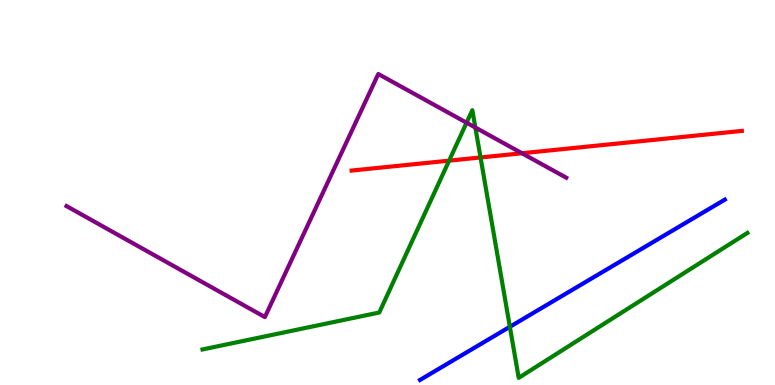[{'lines': ['blue', 'red'], 'intersections': []}, {'lines': ['green', 'red'], 'intersections': [{'x': 5.8, 'y': 5.83}, {'x': 6.2, 'y': 5.91}]}, {'lines': ['purple', 'red'], 'intersections': [{'x': 6.73, 'y': 6.02}]}, {'lines': ['blue', 'green'], 'intersections': [{'x': 6.58, 'y': 1.51}]}, {'lines': ['blue', 'purple'], 'intersections': []}, {'lines': ['green', 'purple'], 'intersections': [{'x': 6.02, 'y': 6.81}, {'x': 6.13, 'y': 6.69}]}]